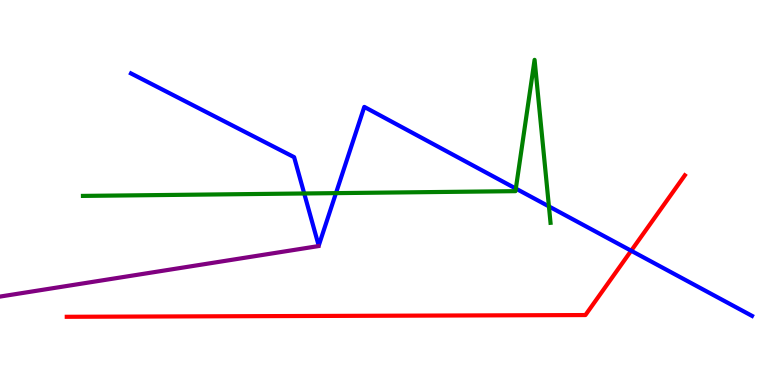[{'lines': ['blue', 'red'], 'intersections': [{'x': 8.14, 'y': 3.49}]}, {'lines': ['green', 'red'], 'intersections': []}, {'lines': ['purple', 'red'], 'intersections': []}, {'lines': ['blue', 'green'], 'intersections': [{'x': 3.93, 'y': 4.97}, {'x': 4.34, 'y': 4.98}, {'x': 6.66, 'y': 5.1}, {'x': 7.08, 'y': 4.64}]}, {'lines': ['blue', 'purple'], 'intersections': []}, {'lines': ['green', 'purple'], 'intersections': []}]